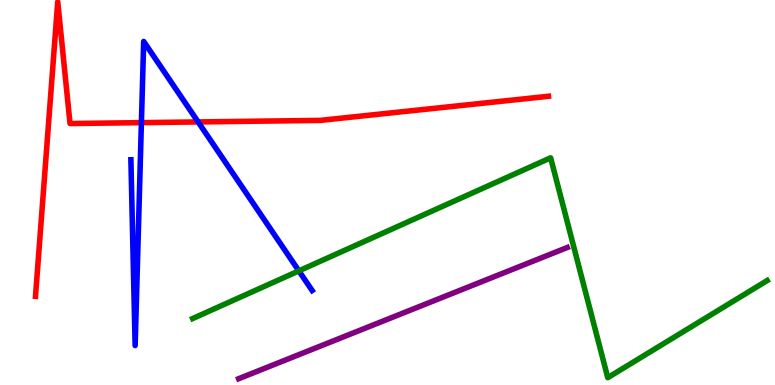[{'lines': ['blue', 'red'], 'intersections': [{'x': 1.82, 'y': 6.81}, {'x': 2.56, 'y': 6.83}]}, {'lines': ['green', 'red'], 'intersections': []}, {'lines': ['purple', 'red'], 'intersections': []}, {'lines': ['blue', 'green'], 'intersections': [{'x': 3.86, 'y': 2.96}]}, {'lines': ['blue', 'purple'], 'intersections': []}, {'lines': ['green', 'purple'], 'intersections': []}]